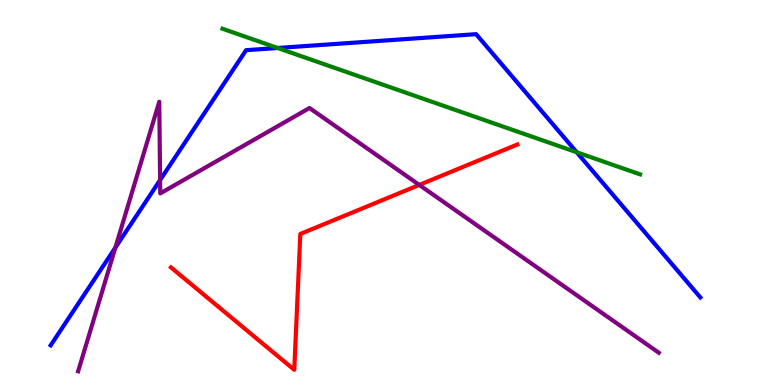[{'lines': ['blue', 'red'], 'intersections': []}, {'lines': ['green', 'red'], 'intersections': []}, {'lines': ['purple', 'red'], 'intersections': [{'x': 5.41, 'y': 5.2}]}, {'lines': ['blue', 'green'], 'intersections': [{'x': 3.58, 'y': 8.75}, {'x': 7.44, 'y': 6.05}]}, {'lines': ['blue', 'purple'], 'intersections': [{'x': 1.49, 'y': 3.57}, {'x': 2.07, 'y': 5.32}]}, {'lines': ['green', 'purple'], 'intersections': []}]